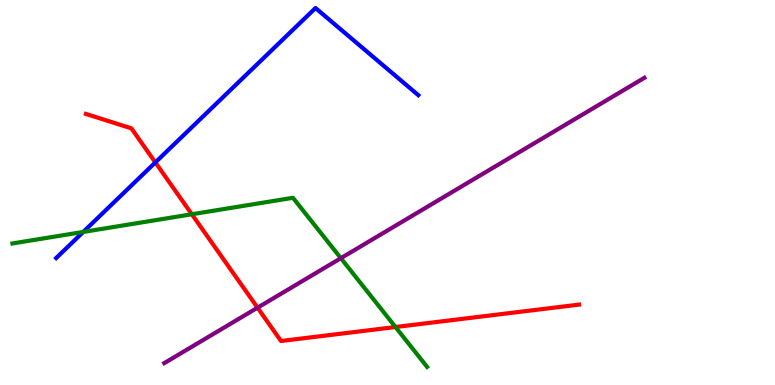[{'lines': ['blue', 'red'], 'intersections': [{'x': 2.0, 'y': 5.78}]}, {'lines': ['green', 'red'], 'intersections': [{'x': 2.48, 'y': 4.43}, {'x': 5.1, 'y': 1.51}]}, {'lines': ['purple', 'red'], 'intersections': [{'x': 3.32, 'y': 2.01}]}, {'lines': ['blue', 'green'], 'intersections': [{'x': 1.07, 'y': 3.98}]}, {'lines': ['blue', 'purple'], 'intersections': []}, {'lines': ['green', 'purple'], 'intersections': [{'x': 4.4, 'y': 3.29}]}]